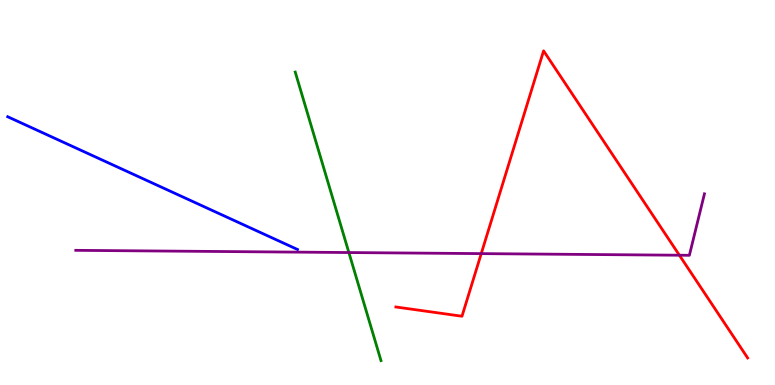[{'lines': ['blue', 'red'], 'intersections': []}, {'lines': ['green', 'red'], 'intersections': []}, {'lines': ['purple', 'red'], 'intersections': [{'x': 6.21, 'y': 3.41}, {'x': 8.77, 'y': 3.37}]}, {'lines': ['blue', 'green'], 'intersections': []}, {'lines': ['blue', 'purple'], 'intersections': []}, {'lines': ['green', 'purple'], 'intersections': [{'x': 4.5, 'y': 3.44}]}]